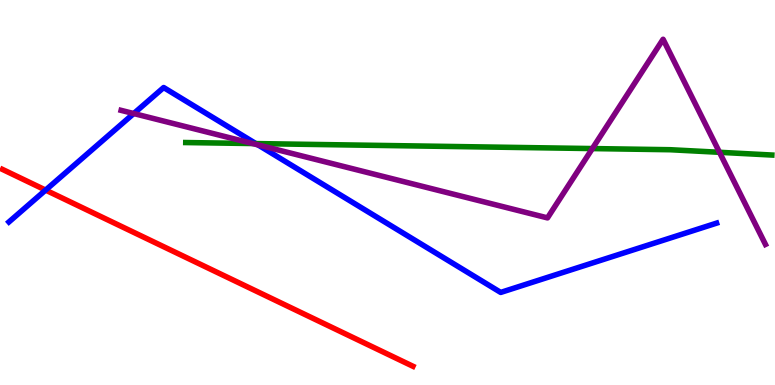[{'lines': ['blue', 'red'], 'intersections': [{'x': 0.589, 'y': 5.06}]}, {'lines': ['green', 'red'], 'intersections': []}, {'lines': ['purple', 'red'], 'intersections': []}, {'lines': ['blue', 'green'], 'intersections': [{'x': 3.3, 'y': 6.27}]}, {'lines': ['blue', 'purple'], 'intersections': [{'x': 1.73, 'y': 7.05}, {'x': 3.33, 'y': 6.24}]}, {'lines': ['green', 'purple'], 'intersections': [{'x': 3.26, 'y': 6.27}, {'x': 7.64, 'y': 6.14}, {'x': 9.28, 'y': 6.04}]}]